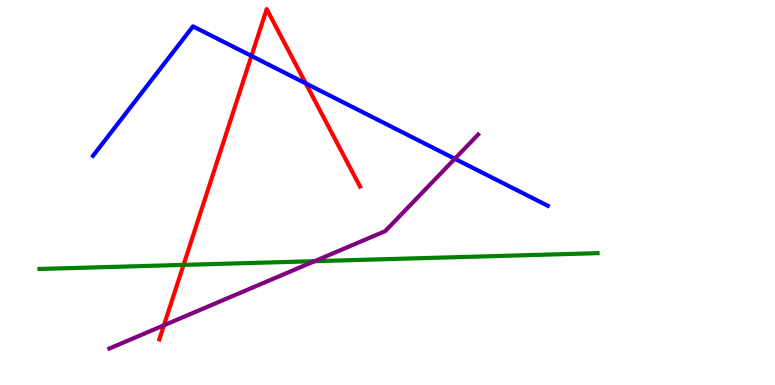[{'lines': ['blue', 'red'], 'intersections': [{'x': 3.24, 'y': 8.55}, {'x': 3.95, 'y': 7.83}]}, {'lines': ['green', 'red'], 'intersections': [{'x': 2.37, 'y': 3.12}]}, {'lines': ['purple', 'red'], 'intersections': [{'x': 2.12, 'y': 1.55}]}, {'lines': ['blue', 'green'], 'intersections': []}, {'lines': ['blue', 'purple'], 'intersections': [{'x': 5.87, 'y': 5.88}]}, {'lines': ['green', 'purple'], 'intersections': [{'x': 4.06, 'y': 3.22}]}]